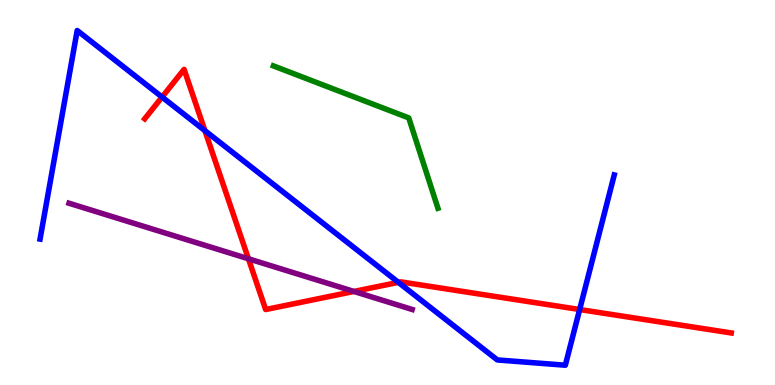[{'lines': ['blue', 'red'], 'intersections': [{'x': 2.09, 'y': 7.48}, {'x': 2.64, 'y': 6.61}, {'x': 5.14, 'y': 2.67}, {'x': 7.48, 'y': 1.96}]}, {'lines': ['green', 'red'], 'intersections': []}, {'lines': ['purple', 'red'], 'intersections': [{'x': 3.21, 'y': 3.28}, {'x': 4.57, 'y': 2.43}]}, {'lines': ['blue', 'green'], 'intersections': []}, {'lines': ['blue', 'purple'], 'intersections': []}, {'lines': ['green', 'purple'], 'intersections': []}]